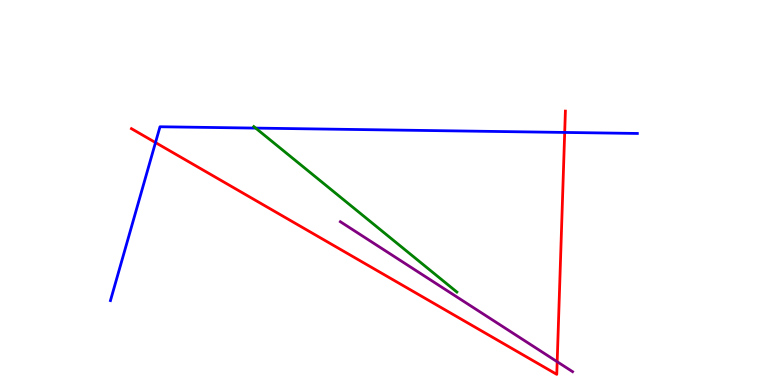[{'lines': ['blue', 'red'], 'intersections': [{'x': 2.01, 'y': 6.3}, {'x': 7.29, 'y': 6.56}]}, {'lines': ['green', 'red'], 'intersections': []}, {'lines': ['purple', 'red'], 'intersections': [{'x': 7.19, 'y': 0.604}]}, {'lines': ['blue', 'green'], 'intersections': [{'x': 3.3, 'y': 6.67}]}, {'lines': ['blue', 'purple'], 'intersections': []}, {'lines': ['green', 'purple'], 'intersections': []}]